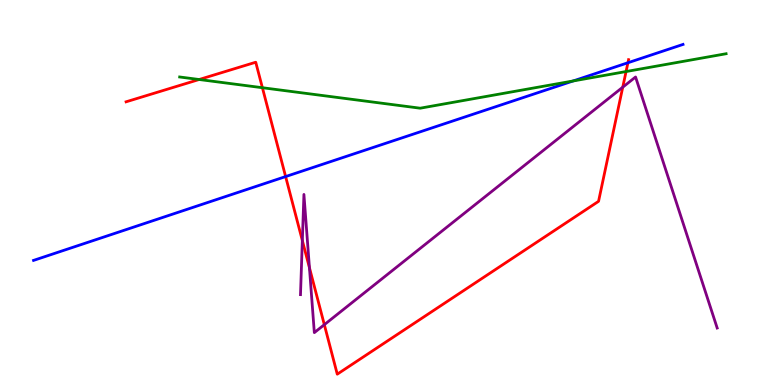[{'lines': ['blue', 'red'], 'intersections': [{'x': 3.69, 'y': 5.41}, {'x': 8.1, 'y': 8.37}]}, {'lines': ['green', 'red'], 'intersections': [{'x': 2.57, 'y': 7.93}, {'x': 3.39, 'y': 7.72}, {'x': 8.08, 'y': 8.14}]}, {'lines': ['purple', 'red'], 'intersections': [{'x': 3.9, 'y': 3.75}, {'x': 3.99, 'y': 3.05}, {'x': 4.18, 'y': 1.57}, {'x': 8.04, 'y': 7.74}]}, {'lines': ['blue', 'green'], 'intersections': [{'x': 7.4, 'y': 7.9}]}, {'lines': ['blue', 'purple'], 'intersections': []}, {'lines': ['green', 'purple'], 'intersections': []}]